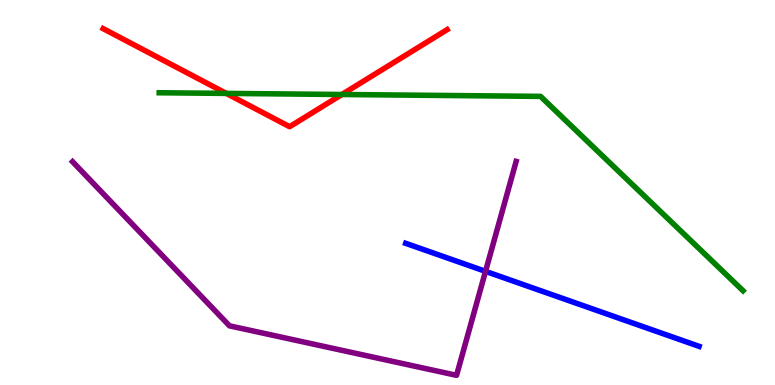[{'lines': ['blue', 'red'], 'intersections': []}, {'lines': ['green', 'red'], 'intersections': [{'x': 2.92, 'y': 7.57}, {'x': 4.41, 'y': 7.55}]}, {'lines': ['purple', 'red'], 'intersections': []}, {'lines': ['blue', 'green'], 'intersections': []}, {'lines': ['blue', 'purple'], 'intersections': [{'x': 6.26, 'y': 2.95}]}, {'lines': ['green', 'purple'], 'intersections': []}]